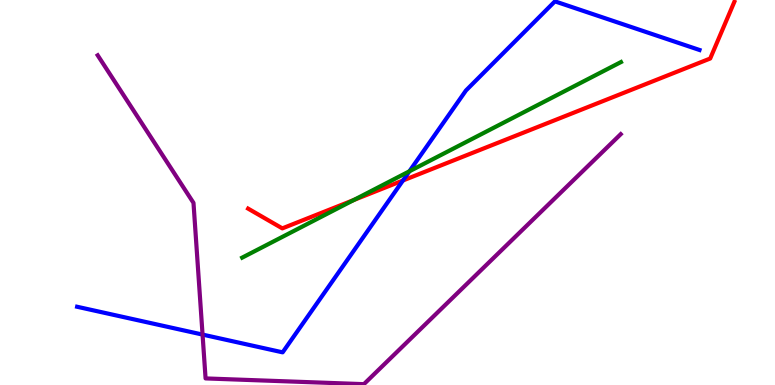[{'lines': ['blue', 'red'], 'intersections': [{'x': 5.2, 'y': 5.31}]}, {'lines': ['green', 'red'], 'intersections': [{'x': 4.56, 'y': 4.8}]}, {'lines': ['purple', 'red'], 'intersections': []}, {'lines': ['blue', 'green'], 'intersections': [{'x': 5.28, 'y': 5.55}]}, {'lines': ['blue', 'purple'], 'intersections': [{'x': 2.61, 'y': 1.31}]}, {'lines': ['green', 'purple'], 'intersections': []}]